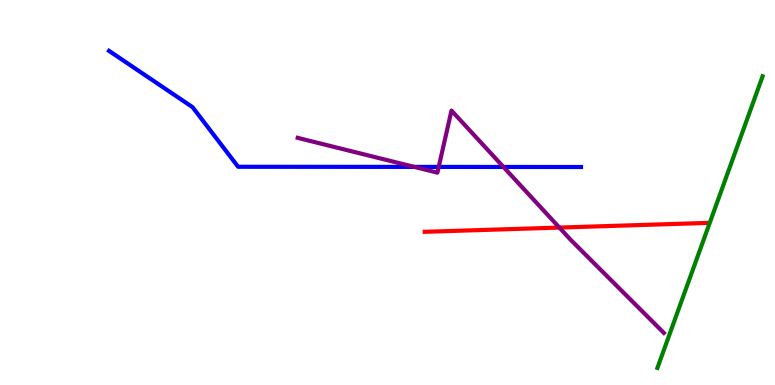[{'lines': ['blue', 'red'], 'intersections': []}, {'lines': ['green', 'red'], 'intersections': []}, {'lines': ['purple', 'red'], 'intersections': [{'x': 7.22, 'y': 4.09}]}, {'lines': ['blue', 'green'], 'intersections': []}, {'lines': ['blue', 'purple'], 'intersections': [{'x': 5.35, 'y': 5.67}, {'x': 5.66, 'y': 5.66}, {'x': 6.5, 'y': 5.66}]}, {'lines': ['green', 'purple'], 'intersections': []}]